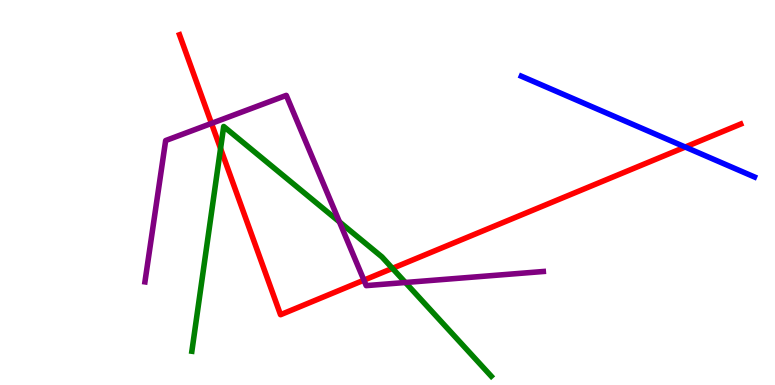[{'lines': ['blue', 'red'], 'intersections': [{'x': 8.84, 'y': 6.18}]}, {'lines': ['green', 'red'], 'intersections': [{'x': 2.85, 'y': 6.14}, {'x': 5.06, 'y': 3.03}]}, {'lines': ['purple', 'red'], 'intersections': [{'x': 2.73, 'y': 6.8}, {'x': 4.7, 'y': 2.72}]}, {'lines': ['blue', 'green'], 'intersections': []}, {'lines': ['blue', 'purple'], 'intersections': []}, {'lines': ['green', 'purple'], 'intersections': [{'x': 4.38, 'y': 4.24}, {'x': 5.23, 'y': 2.66}]}]